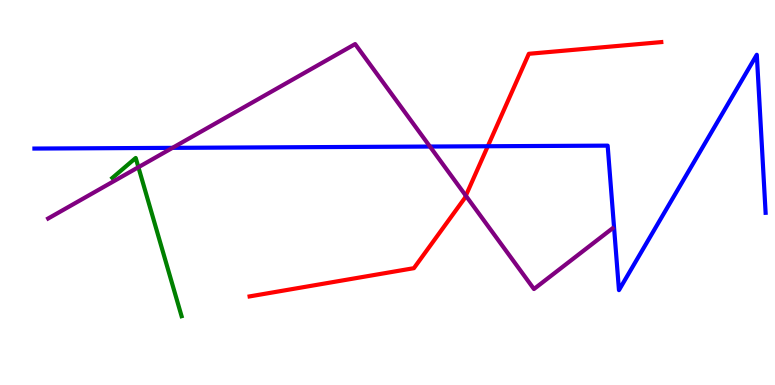[{'lines': ['blue', 'red'], 'intersections': [{'x': 6.29, 'y': 6.2}]}, {'lines': ['green', 'red'], 'intersections': []}, {'lines': ['purple', 'red'], 'intersections': [{'x': 6.01, 'y': 4.92}]}, {'lines': ['blue', 'green'], 'intersections': []}, {'lines': ['blue', 'purple'], 'intersections': [{'x': 2.23, 'y': 6.16}, {'x': 5.55, 'y': 6.19}]}, {'lines': ['green', 'purple'], 'intersections': [{'x': 1.79, 'y': 5.66}]}]